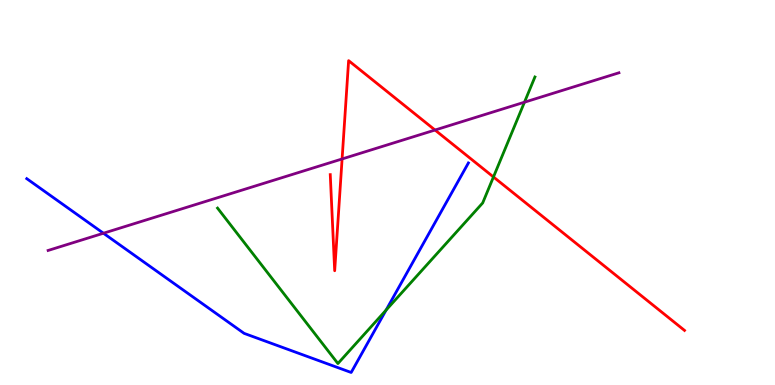[{'lines': ['blue', 'red'], 'intersections': []}, {'lines': ['green', 'red'], 'intersections': [{'x': 6.37, 'y': 5.4}]}, {'lines': ['purple', 'red'], 'intersections': [{'x': 4.41, 'y': 5.87}, {'x': 5.61, 'y': 6.62}]}, {'lines': ['blue', 'green'], 'intersections': [{'x': 4.98, 'y': 1.94}]}, {'lines': ['blue', 'purple'], 'intersections': [{'x': 1.33, 'y': 3.94}]}, {'lines': ['green', 'purple'], 'intersections': [{'x': 6.77, 'y': 7.35}]}]